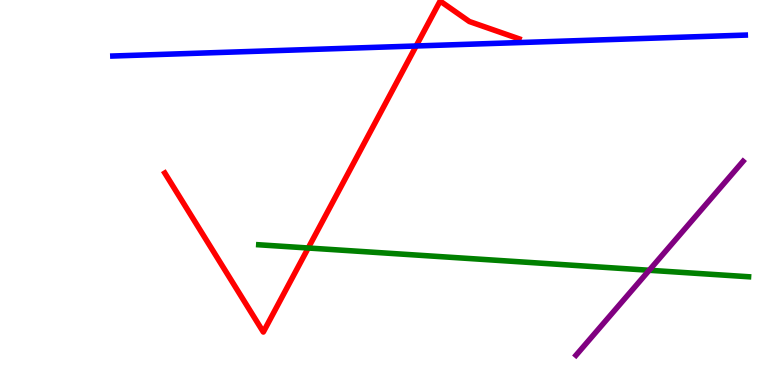[{'lines': ['blue', 'red'], 'intersections': [{'x': 5.37, 'y': 8.81}]}, {'lines': ['green', 'red'], 'intersections': [{'x': 3.98, 'y': 3.56}]}, {'lines': ['purple', 'red'], 'intersections': []}, {'lines': ['blue', 'green'], 'intersections': []}, {'lines': ['blue', 'purple'], 'intersections': []}, {'lines': ['green', 'purple'], 'intersections': [{'x': 8.38, 'y': 2.98}]}]